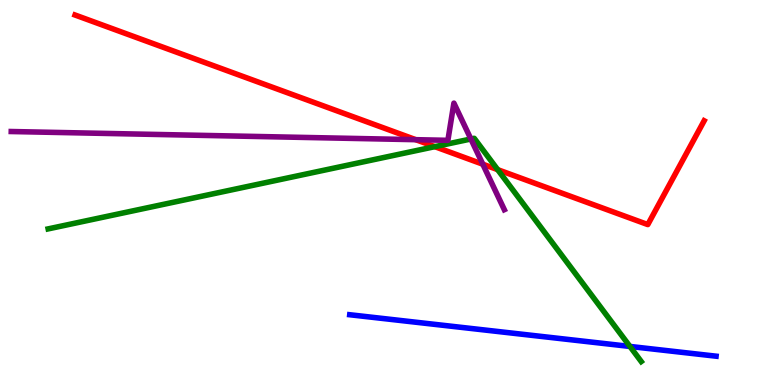[{'lines': ['blue', 'red'], 'intersections': []}, {'lines': ['green', 'red'], 'intersections': [{'x': 5.61, 'y': 6.19}, {'x': 6.42, 'y': 5.59}]}, {'lines': ['purple', 'red'], 'intersections': [{'x': 5.36, 'y': 6.37}, {'x': 6.23, 'y': 5.73}]}, {'lines': ['blue', 'green'], 'intersections': [{'x': 8.13, 'y': 1.0}]}, {'lines': ['blue', 'purple'], 'intersections': []}, {'lines': ['green', 'purple'], 'intersections': [{'x': 6.08, 'y': 6.39}]}]